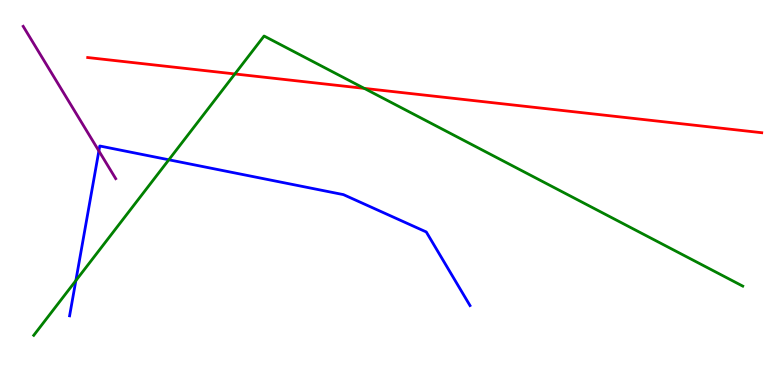[{'lines': ['blue', 'red'], 'intersections': []}, {'lines': ['green', 'red'], 'intersections': [{'x': 3.03, 'y': 8.08}, {'x': 4.7, 'y': 7.7}]}, {'lines': ['purple', 'red'], 'intersections': []}, {'lines': ['blue', 'green'], 'intersections': [{'x': 0.979, 'y': 2.71}, {'x': 2.18, 'y': 5.85}]}, {'lines': ['blue', 'purple'], 'intersections': [{'x': 1.28, 'y': 6.08}]}, {'lines': ['green', 'purple'], 'intersections': []}]